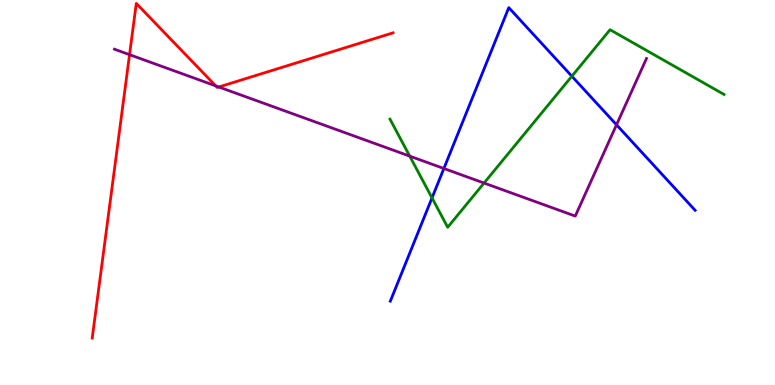[{'lines': ['blue', 'red'], 'intersections': []}, {'lines': ['green', 'red'], 'intersections': []}, {'lines': ['purple', 'red'], 'intersections': [{'x': 1.67, 'y': 8.58}, {'x': 2.78, 'y': 7.77}, {'x': 2.82, 'y': 7.74}]}, {'lines': ['blue', 'green'], 'intersections': [{'x': 5.57, 'y': 4.86}, {'x': 7.38, 'y': 8.02}]}, {'lines': ['blue', 'purple'], 'intersections': [{'x': 5.73, 'y': 5.62}, {'x': 7.96, 'y': 6.76}]}, {'lines': ['green', 'purple'], 'intersections': [{'x': 5.29, 'y': 5.94}, {'x': 6.25, 'y': 5.25}]}]